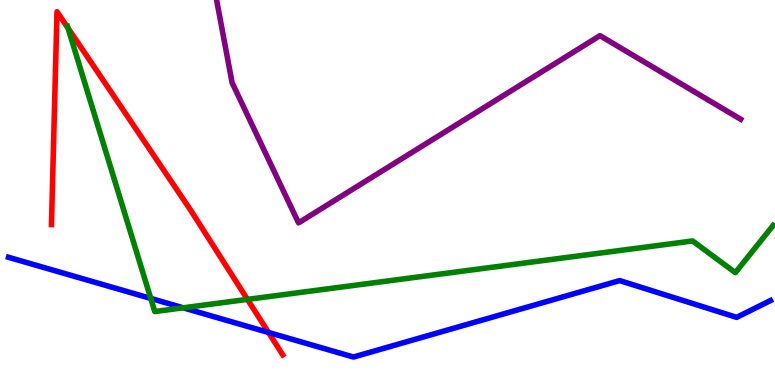[{'lines': ['blue', 'red'], 'intersections': [{'x': 3.46, 'y': 1.36}]}, {'lines': ['green', 'red'], 'intersections': [{'x': 0.877, 'y': 9.27}, {'x': 3.19, 'y': 2.22}]}, {'lines': ['purple', 'red'], 'intersections': []}, {'lines': ['blue', 'green'], 'intersections': [{'x': 1.95, 'y': 2.25}, {'x': 2.36, 'y': 2.0}]}, {'lines': ['blue', 'purple'], 'intersections': []}, {'lines': ['green', 'purple'], 'intersections': []}]